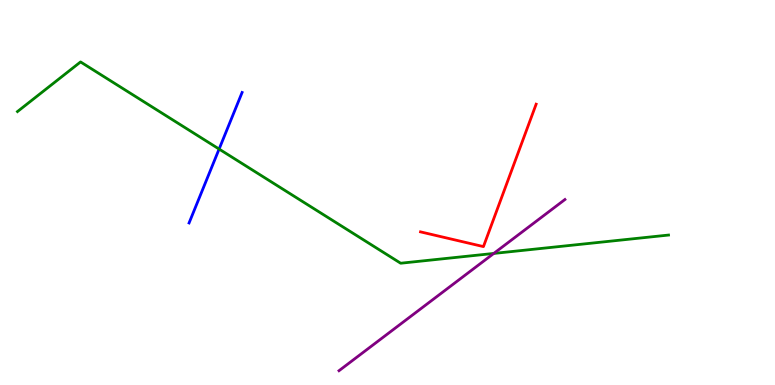[{'lines': ['blue', 'red'], 'intersections': []}, {'lines': ['green', 'red'], 'intersections': []}, {'lines': ['purple', 'red'], 'intersections': []}, {'lines': ['blue', 'green'], 'intersections': [{'x': 2.83, 'y': 6.13}]}, {'lines': ['blue', 'purple'], 'intersections': []}, {'lines': ['green', 'purple'], 'intersections': [{'x': 6.37, 'y': 3.42}]}]